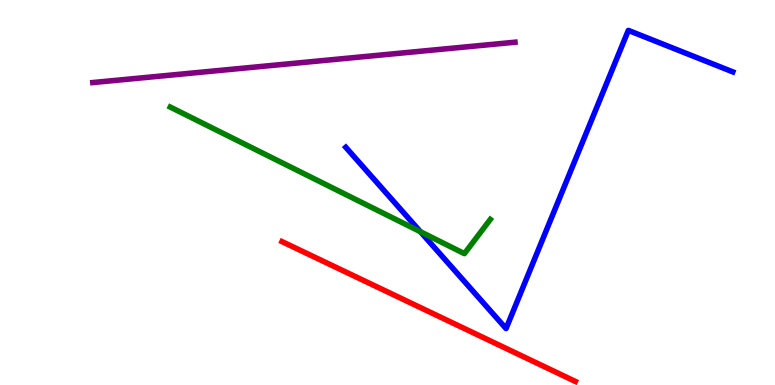[{'lines': ['blue', 'red'], 'intersections': []}, {'lines': ['green', 'red'], 'intersections': []}, {'lines': ['purple', 'red'], 'intersections': []}, {'lines': ['blue', 'green'], 'intersections': [{'x': 5.42, 'y': 3.98}]}, {'lines': ['blue', 'purple'], 'intersections': []}, {'lines': ['green', 'purple'], 'intersections': []}]